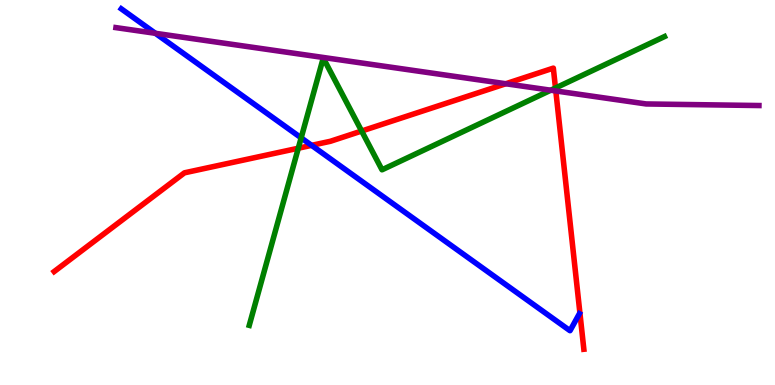[{'lines': ['blue', 'red'], 'intersections': [{'x': 4.02, 'y': 6.22}]}, {'lines': ['green', 'red'], 'intersections': [{'x': 3.85, 'y': 6.15}, {'x': 4.67, 'y': 6.6}, {'x': 7.17, 'y': 7.71}]}, {'lines': ['purple', 'red'], 'intersections': [{'x': 6.53, 'y': 7.82}, {'x': 7.17, 'y': 7.64}]}, {'lines': ['blue', 'green'], 'intersections': [{'x': 3.89, 'y': 6.42}]}, {'lines': ['blue', 'purple'], 'intersections': [{'x': 2.01, 'y': 9.14}]}, {'lines': ['green', 'purple'], 'intersections': [{'x': 7.11, 'y': 7.66}]}]